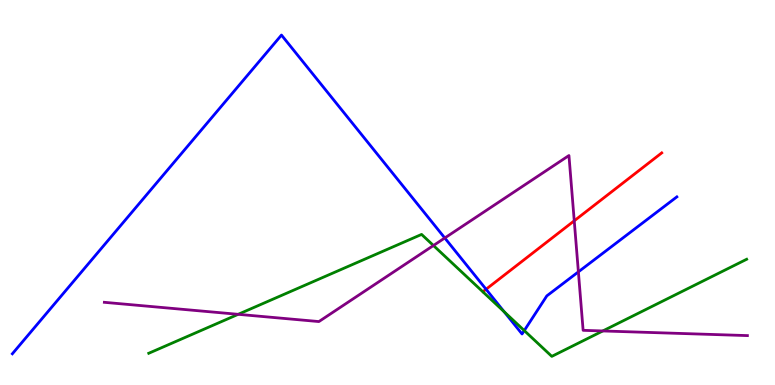[{'lines': ['blue', 'red'], 'intersections': [{'x': 6.27, 'y': 2.49}]}, {'lines': ['green', 'red'], 'intersections': []}, {'lines': ['purple', 'red'], 'intersections': [{'x': 7.41, 'y': 4.26}]}, {'lines': ['blue', 'green'], 'intersections': [{'x': 6.51, 'y': 1.9}, {'x': 6.76, 'y': 1.41}]}, {'lines': ['blue', 'purple'], 'intersections': [{'x': 5.74, 'y': 3.82}, {'x': 7.46, 'y': 2.94}]}, {'lines': ['green', 'purple'], 'intersections': [{'x': 3.07, 'y': 1.84}, {'x': 5.59, 'y': 3.62}, {'x': 7.78, 'y': 1.4}]}]